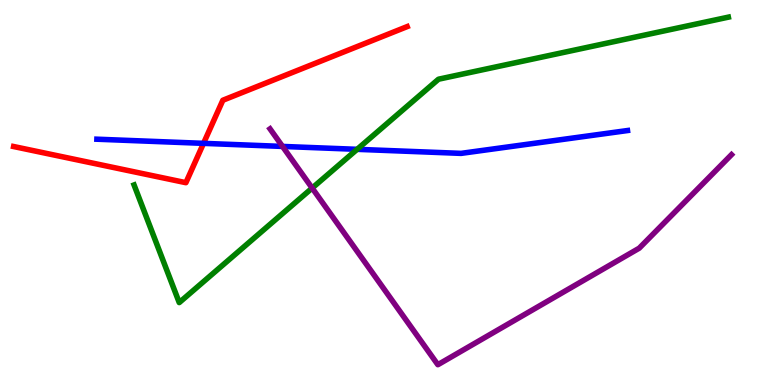[{'lines': ['blue', 'red'], 'intersections': [{'x': 2.63, 'y': 6.28}]}, {'lines': ['green', 'red'], 'intersections': []}, {'lines': ['purple', 'red'], 'intersections': []}, {'lines': ['blue', 'green'], 'intersections': [{'x': 4.61, 'y': 6.12}]}, {'lines': ['blue', 'purple'], 'intersections': [{'x': 3.65, 'y': 6.2}]}, {'lines': ['green', 'purple'], 'intersections': [{'x': 4.03, 'y': 5.12}]}]